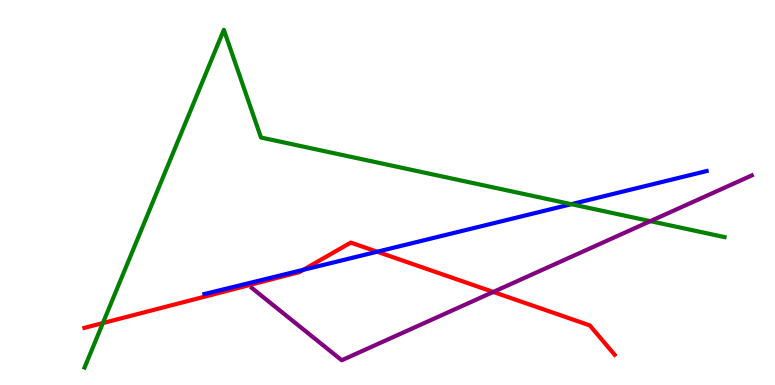[{'lines': ['blue', 'red'], 'intersections': [{'x': 3.91, 'y': 2.99}, {'x': 4.87, 'y': 3.46}]}, {'lines': ['green', 'red'], 'intersections': [{'x': 1.33, 'y': 1.61}]}, {'lines': ['purple', 'red'], 'intersections': [{'x': 6.36, 'y': 2.42}]}, {'lines': ['blue', 'green'], 'intersections': [{'x': 7.37, 'y': 4.7}]}, {'lines': ['blue', 'purple'], 'intersections': []}, {'lines': ['green', 'purple'], 'intersections': [{'x': 8.39, 'y': 4.26}]}]